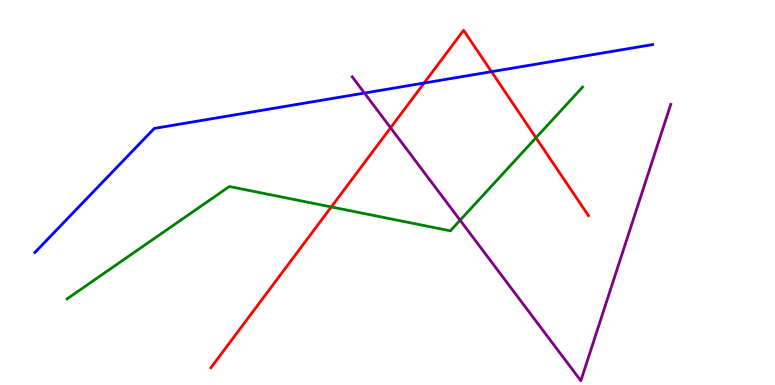[{'lines': ['blue', 'red'], 'intersections': [{'x': 5.47, 'y': 7.84}, {'x': 6.34, 'y': 8.14}]}, {'lines': ['green', 'red'], 'intersections': [{'x': 4.27, 'y': 4.62}, {'x': 6.92, 'y': 6.42}]}, {'lines': ['purple', 'red'], 'intersections': [{'x': 5.04, 'y': 6.68}]}, {'lines': ['blue', 'green'], 'intersections': []}, {'lines': ['blue', 'purple'], 'intersections': [{'x': 4.7, 'y': 7.58}]}, {'lines': ['green', 'purple'], 'intersections': [{'x': 5.94, 'y': 4.28}]}]